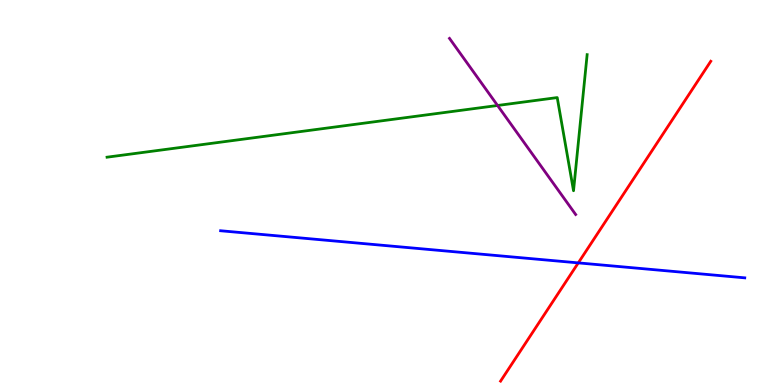[{'lines': ['blue', 'red'], 'intersections': [{'x': 7.46, 'y': 3.17}]}, {'lines': ['green', 'red'], 'intersections': []}, {'lines': ['purple', 'red'], 'intersections': []}, {'lines': ['blue', 'green'], 'intersections': []}, {'lines': ['blue', 'purple'], 'intersections': []}, {'lines': ['green', 'purple'], 'intersections': [{'x': 6.42, 'y': 7.26}]}]